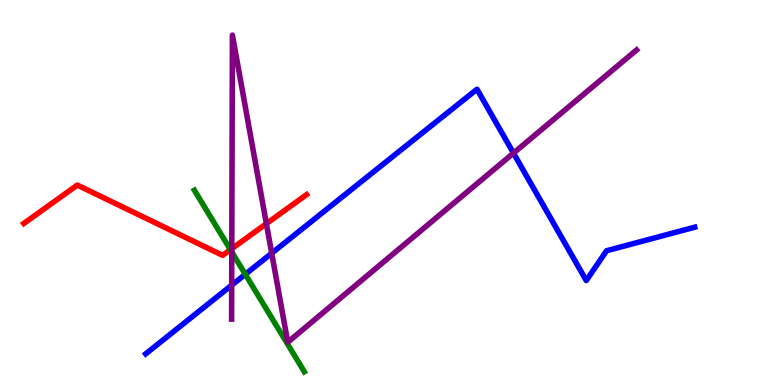[{'lines': ['blue', 'red'], 'intersections': []}, {'lines': ['green', 'red'], 'intersections': [{'x': 2.97, 'y': 3.51}]}, {'lines': ['purple', 'red'], 'intersections': [{'x': 2.99, 'y': 3.54}, {'x': 3.44, 'y': 4.19}]}, {'lines': ['blue', 'green'], 'intersections': [{'x': 3.17, 'y': 2.88}]}, {'lines': ['blue', 'purple'], 'intersections': [{'x': 2.99, 'y': 2.59}, {'x': 3.51, 'y': 3.42}, {'x': 6.63, 'y': 6.02}]}, {'lines': ['green', 'purple'], 'intersections': [{'x': 2.99, 'y': 3.46}]}]